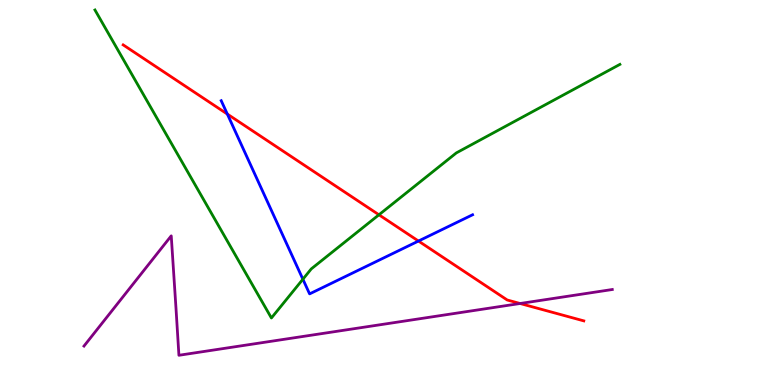[{'lines': ['blue', 'red'], 'intersections': [{'x': 2.93, 'y': 7.04}, {'x': 5.4, 'y': 3.74}]}, {'lines': ['green', 'red'], 'intersections': [{'x': 4.89, 'y': 4.42}]}, {'lines': ['purple', 'red'], 'intersections': [{'x': 6.71, 'y': 2.12}]}, {'lines': ['blue', 'green'], 'intersections': [{'x': 3.91, 'y': 2.75}]}, {'lines': ['blue', 'purple'], 'intersections': []}, {'lines': ['green', 'purple'], 'intersections': []}]